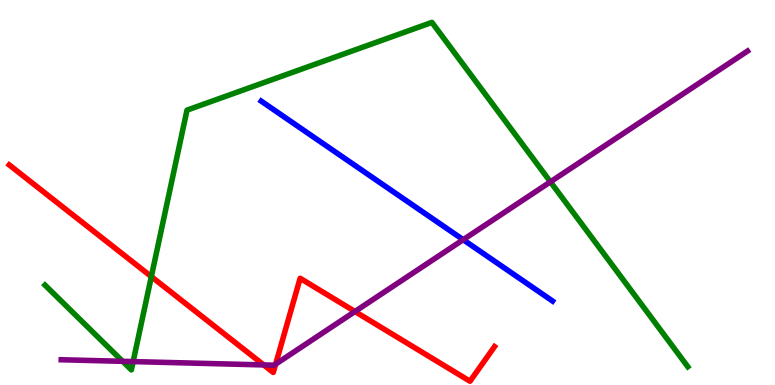[{'lines': ['blue', 'red'], 'intersections': []}, {'lines': ['green', 'red'], 'intersections': [{'x': 1.95, 'y': 2.82}]}, {'lines': ['purple', 'red'], 'intersections': [{'x': 3.4, 'y': 0.521}, {'x': 3.56, 'y': 0.542}, {'x': 4.58, 'y': 1.91}]}, {'lines': ['blue', 'green'], 'intersections': []}, {'lines': ['blue', 'purple'], 'intersections': [{'x': 5.98, 'y': 3.77}]}, {'lines': ['green', 'purple'], 'intersections': [{'x': 1.58, 'y': 0.615}, {'x': 1.72, 'y': 0.608}, {'x': 7.1, 'y': 5.28}]}]